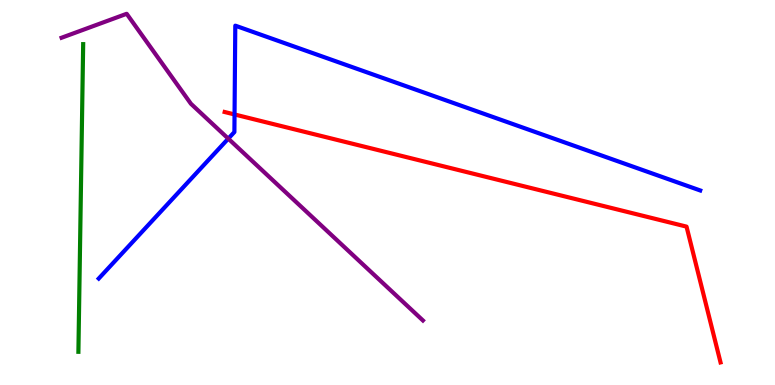[{'lines': ['blue', 'red'], 'intersections': [{'x': 3.03, 'y': 7.03}]}, {'lines': ['green', 'red'], 'intersections': []}, {'lines': ['purple', 'red'], 'intersections': []}, {'lines': ['blue', 'green'], 'intersections': []}, {'lines': ['blue', 'purple'], 'intersections': [{'x': 2.95, 'y': 6.4}]}, {'lines': ['green', 'purple'], 'intersections': []}]